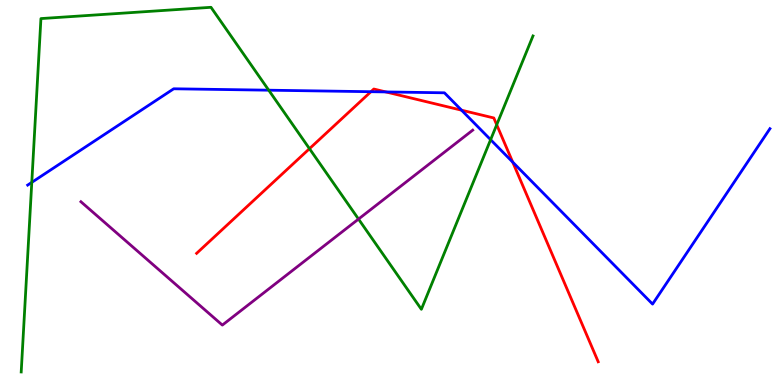[{'lines': ['blue', 'red'], 'intersections': [{'x': 4.79, 'y': 7.62}, {'x': 4.98, 'y': 7.61}, {'x': 5.96, 'y': 7.14}, {'x': 6.62, 'y': 5.79}]}, {'lines': ['green', 'red'], 'intersections': [{'x': 3.99, 'y': 6.14}, {'x': 6.41, 'y': 6.76}]}, {'lines': ['purple', 'red'], 'intersections': []}, {'lines': ['blue', 'green'], 'intersections': [{'x': 0.41, 'y': 5.26}, {'x': 3.47, 'y': 7.66}, {'x': 6.33, 'y': 6.37}]}, {'lines': ['blue', 'purple'], 'intersections': []}, {'lines': ['green', 'purple'], 'intersections': [{'x': 4.63, 'y': 4.31}]}]